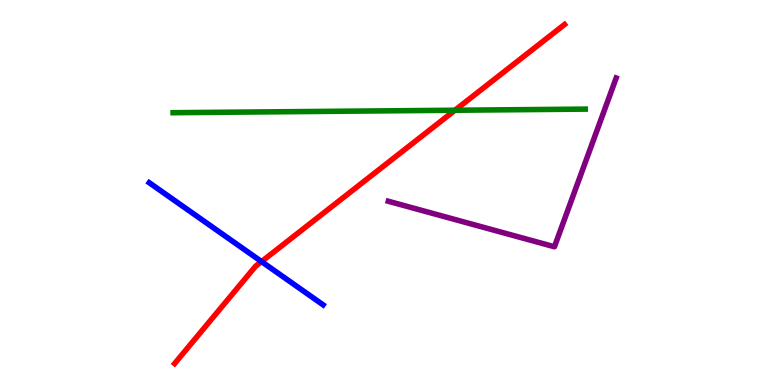[{'lines': ['blue', 'red'], 'intersections': [{'x': 3.37, 'y': 3.21}]}, {'lines': ['green', 'red'], 'intersections': [{'x': 5.87, 'y': 7.14}]}, {'lines': ['purple', 'red'], 'intersections': []}, {'lines': ['blue', 'green'], 'intersections': []}, {'lines': ['blue', 'purple'], 'intersections': []}, {'lines': ['green', 'purple'], 'intersections': []}]